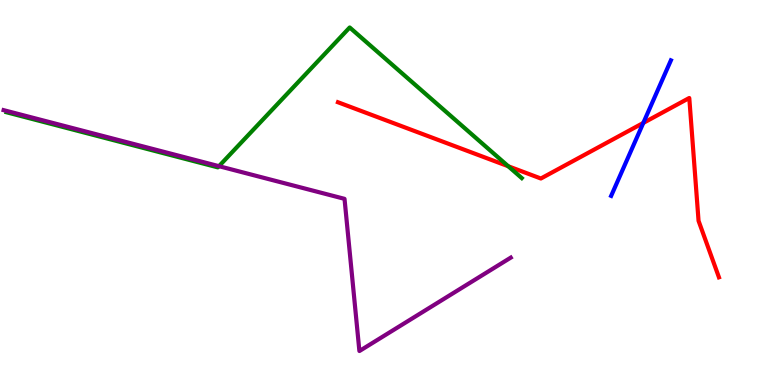[{'lines': ['blue', 'red'], 'intersections': [{'x': 8.3, 'y': 6.81}]}, {'lines': ['green', 'red'], 'intersections': [{'x': 6.56, 'y': 5.68}]}, {'lines': ['purple', 'red'], 'intersections': []}, {'lines': ['blue', 'green'], 'intersections': []}, {'lines': ['blue', 'purple'], 'intersections': []}, {'lines': ['green', 'purple'], 'intersections': [{'x': 2.83, 'y': 5.68}]}]